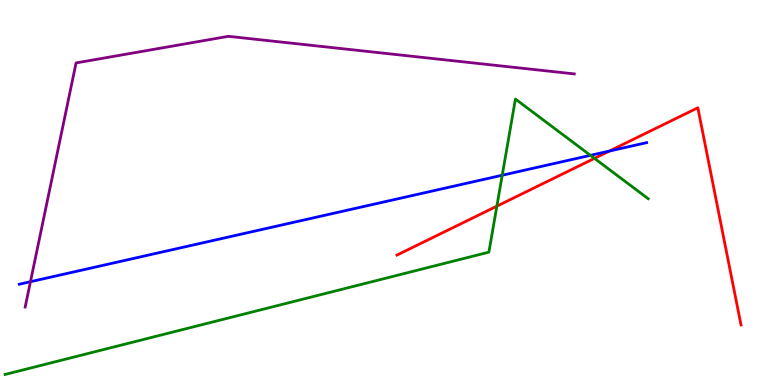[{'lines': ['blue', 'red'], 'intersections': [{'x': 7.86, 'y': 6.08}]}, {'lines': ['green', 'red'], 'intersections': [{'x': 6.41, 'y': 4.65}, {'x': 7.67, 'y': 5.89}]}, {'lines': ['purple', 'red'], 'intersections': []}, {'lines': ['blue', 'green'], 'intersections': [{'x': 6.48, 'y': 5.45}, {'x': 7.62, 'y': 5.97}]}, {'lines': ['blue', 'purple'], 'intersections': [{'x': 0.393, 'y': 2.68}]}, {'lines': ['green', 'purple'], 'intersections': []}]